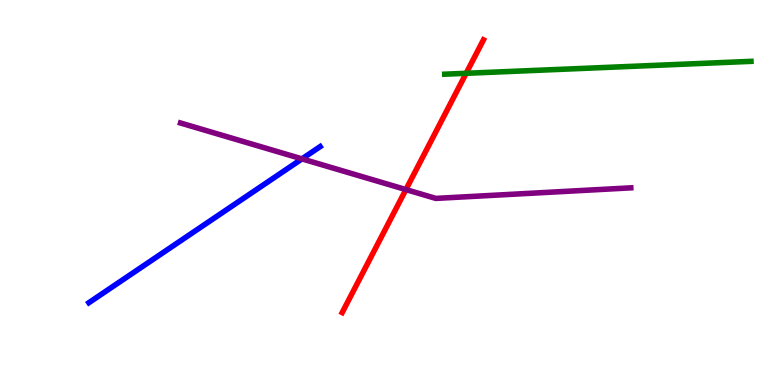[{'lines': ['blue', 'red'], 'intersections': []}, {'lines': ['green', 'red'], 'intersections': [{'x': 6.01, 'y': 8.1}]}, {'lines': ['purple', 'red'], 'intersections': [{'x': 5.24, 'y': 5.08}]}, {'lines': ['blue', 'green'], 'intersections': []}, {'lines': ['blue', 'purple'], 'intersections': [{'x': 3.9, 'y': 5.87}]}, {'lines': ['green', 'purple'], 'intersections': []}]